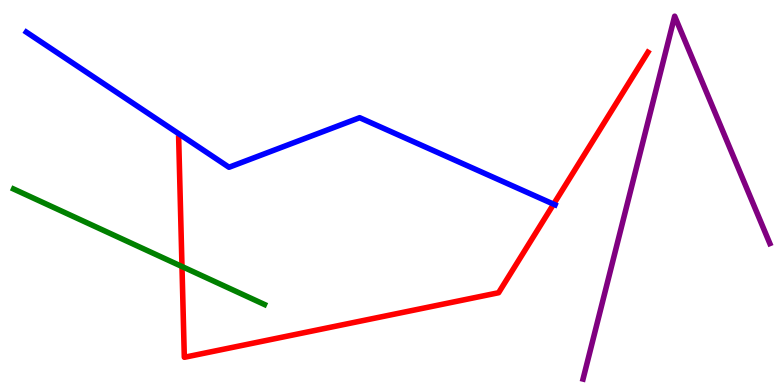[{'lines': ['blue', 'red'], 'intersections': [{'x': 7.14, 'y': 4.7}]}, {'lines': ['green', 'red'], 'intersections': [{'x': 2.35, 'y': 3.08}]}, {'lines': ['purple', 'red'], 'intersections': []}, {'lines': ['blue', 'green'], 'intersections': []}, {'lines': ['blue', 'purple'], 'intersections': []}, {'lines': ['green', 'purple'], 'intersections': []}]